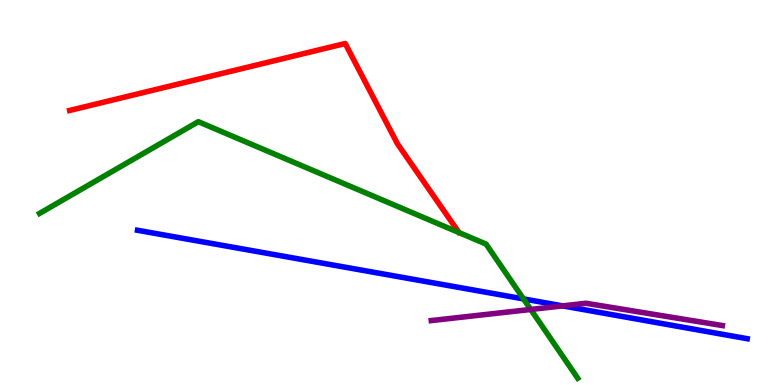[{'lines': ['blue', 'red'], 'intersections': []}, {'lines': ['green', 'red'], 'intersections': []}, {'lines': ['purple', 'red'], 'intersections': []}, {'lines': ['blue', 'green'], 'intersections': [{'x': 6.76, 'y': 2.24}]}, {'lines': ['blue', 'purple'], 'intersections': [{'x': 7.26, 'y': 2.06}]}, {'lines': ['green', 'purple'], 'intersections': [{'x': 6.85, 'y': 1.96}]}]